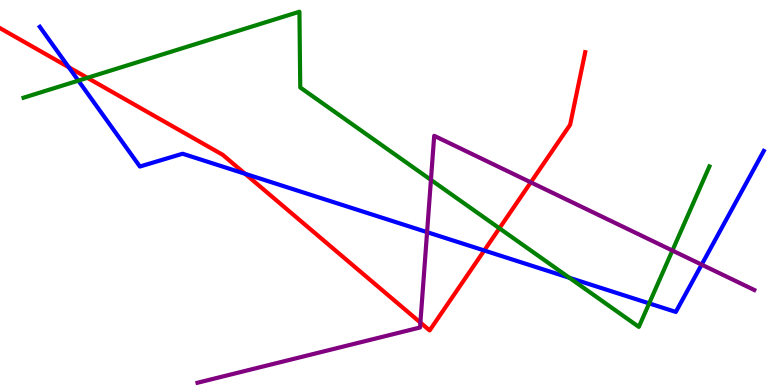[{'lines': ['blue', 'red'], 'intersections': [{'x': 0.887, 'y': 8.25}, {'x': 3.16, 'y': 5.49}, {'x': 6.25, 'y': 3.49}]}, {'lines': ['green', 'red'], 'intersections': [{'x': 1.13, 'y': 7.98}, {'x': 6.44, 'y': 4.07}]}, {'lines': ['purple', 'red'], 'intersections': [{'x': 5.42, 'y': 1.62}, {'x': 6.85, 'y': 5.26}]}, {'lines': ['blue', 'green'], 'intersections': [{'x': 1.01, 'y': 7.91}, {'x': 7.35, 'y': 2.78}, {'x': 8.38, 'y': 2.12}]}, {'lines': ['blue', 'purple'], 'intersections': [{'x': 5.51, 'y': 3.97}, {'x': 9.05, 'y': 3.13}]}, {'lines': ['green', 'purple'], 'intersections': [{'x': 5.56, 'y': 5.33}, {'x': 8.68, 'y': 3.49}]}]